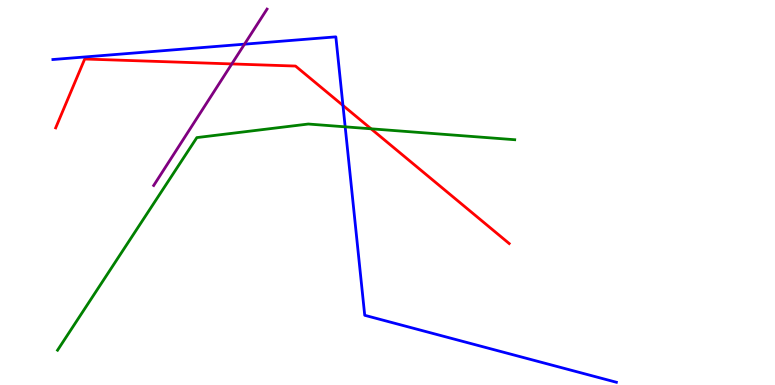[{'lines': ['blue', 'red'], 'intersections': [{'x': 4.43, 'y': 7.26}]}, {'lines': ['green', 'red'], 'intersections': [{'x': 4.79, 'y': 6.65}]}, {'lines': ['purple', 'red'], 'intersections': [{'x': 2.99, 'y': 8.34}]}, {'lines': ['blue', 'green'], 'intersections': [{'x': 4.45, 'y': 6.71}]}, {'lines': ['blue', 'purple'], 'intersections': [{'x': 3.15, 'y': 8.85}]}, {'lines': ['green', 'purple'], 'intersections': []}]